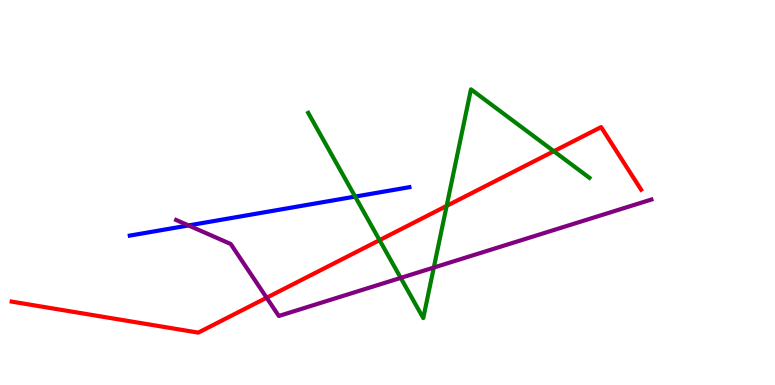[{'lines': ['blue', 'red'], 'intersections': []}, {'lines': ['green', 'red'], 'intersections': [{'x': 4.9, 'y': 3.76}, {'x': 5.76, 'y': 4.65}, {'x': 7.15, 'y': 6.07}]}, {'lines': ['purple', 'red'], 'intersections': [{'x': 3.44, 'y': 2.27}]}, {'lines': ['blue', 'green'], 'intersections': [{'x': 4.58, 'y': 4.89}]}, {'lines': ['blue', 'purple'], 'intersections': [{'x': 2.43, 'y': 4.14}]}, {'lines': ['green', 'purple'], 'intersections': [{'x': 5.17, 'y': 2.78}, {'x': 5.6, 'y': 3.05}]}]